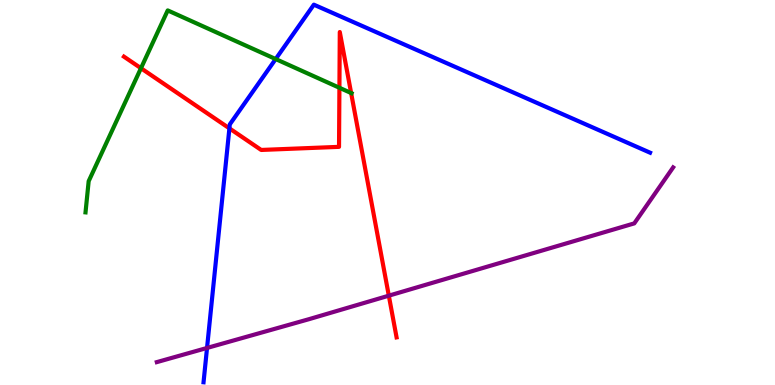[{'lines': ['blue', 'red'], 'intersections': [{'x': 2.96, 'y': 6.67}]}, {'lines': ['green', 'red'], 'intersections': [{'x': 1.82, 'y': 8.23}, {'x': 4.38, 'y': 7.72}, {'x': 4.53, 'y': 7.58}]}, {'lines': ['purple', 'red'], 'intersections': [{'x': 5.02, 'y': 2.32}]}, {'lines': ['blue', 'green'], 'intersections': [{'x': 3.56, 'y': 8.47}]}, {'lines': ['blue', 'purple'], 'intersections': [{'x': 2.67, 'y': 0.962}]}, {'lines': ['green', 'purple'], 'intersections': []}]